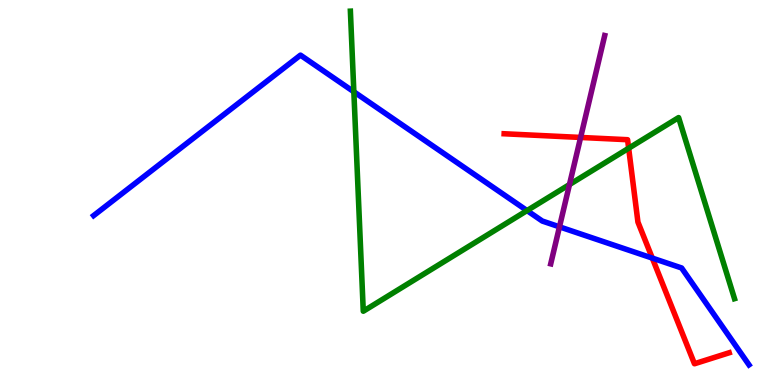[{'lines': ['blue', 'red'], 'intersections': [{'x': 8.42, 'y': 3.3}]}, {'lines': ['green', 'red'], 'intersections': [{'x': 8.11, 'y': 6.15}]}, {'lines': ['purple', 'red'], 'intersections': [{'x': 7.49, 'y': 6.43}]}, {'lines': ['blue', 'green'], 'intersections': [{'x': 4.57, 'y': 7.62}, {'x': 6.8, 'y': 4.53}]}, {'lines': ['blue', 'purple'], 'intersections': [{'x': 7.22, 'y': 4.11}]}, {'lines': ['green', 'purple'], 'intersections': [{'x': 7.35, 'y': 5.21}]}]